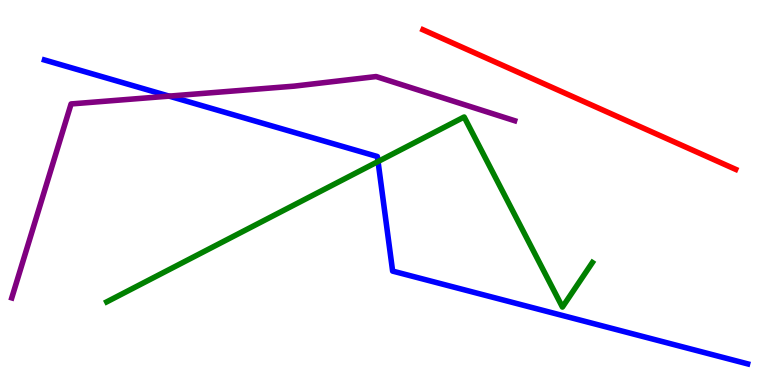[{'lines': ['blue', 'red'], 'intersections': []}, {'lines': ['green', 'red'], 'intersections': []}, {'lines': ['purple', 'red'], 'intersections': []}, {'lines': ['blue', 'green'], 'intersections': [{'x': 4.88, 'y': 5.8}]}, {'lines': ['blue', 'purple'], 'intersections': [{'x': 2.18, 'y': 7.5}]}, {'lines': ['green', 'purple'], 'intersections': []}]